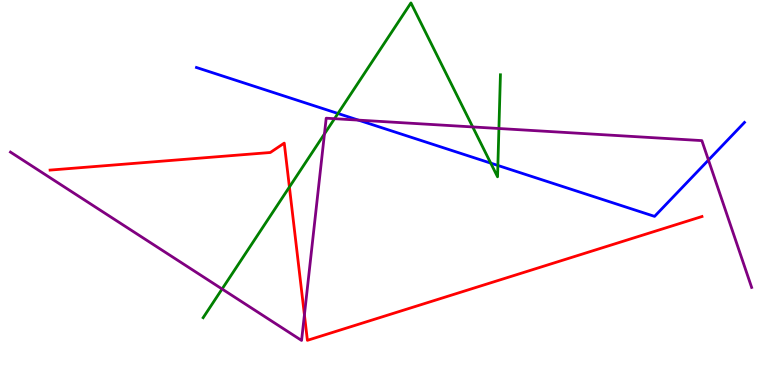[{'lines': ['blue', 'red'], 'intersections': []}, {'lines': ['green', 'red'], 'intersections': [{'x': 3.73, 'y': 5.14}]}, {'lines': ['purple', 'red'], 'intersections': [{'x': 3.93, 'y': 1.82}]}, {'lines': ['blue', 'green'], 'intersections': [{'x': 4.36, 'y': 7.05}, {'x': 6.33, 'y': 5.76}, {'x': 6.42, 'y': 5.7}]}, {'lines': ['blue', 'purple'], 'intersections': [{'x': 4.62, 'y': 6.88}, {'x': 9.14, 'y': 5.84}]}, {'lines': ['green', 'purple'], 'intersections': [{'x': 2.87, 'y': 2.49}, {'x': 4.19, 'y': 6.52}, {'x': 4.32, 'y': 6.92}, {'x': 6.1, 'y': 6.7}, {'x': 6.44, 'y': 6.66}]}]